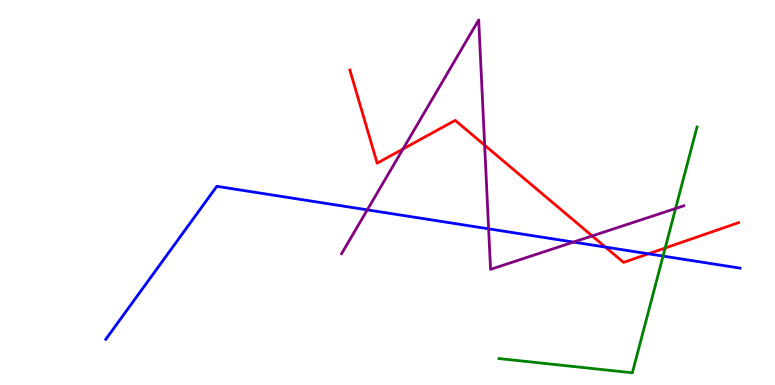[{'lines': ['blue', 'red'], 'intersections': [{'x': 7.81, 'y': 3.58}, {'x': 8.37, 'y': 3.41}]}, {'lines': ['green', 'red'], 'intersections': [{'x': 8.58, 'y': 3.56}]}, {'lines': ['purple', 'red'], 'intersections': [{'x': 5.2, 'y': 6.13}, {'x': 6.25, 'y': 6.23}, {'x': 7.64, 'y': 3.87}]}, {'lines': ['blue', 'green'], 'intersections': [{'x': 8.56, 'y': 3.35}]}, {'lines': ['blue', 'purple'], 'intersections': [{'x': 4.74, 'y': 4.55}, {'x': 6.3, 'y': 4.06}, {'x': 7.4, 'y': 3.71}]}, {'lines': ['green', 'purple'], 'intersections': [{'x': 8.72, 'y': 4.58}]}]